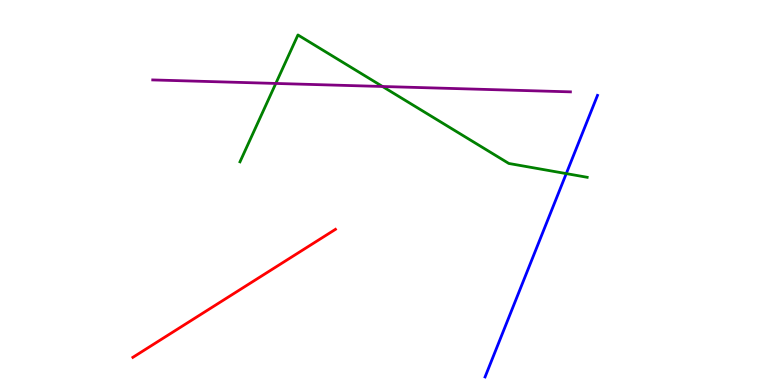[{'lines': ['blue', 'red'], 'intersections': []}, {'lines': ['green', 'red'], 'intersections': []}, {'lines': ['purple', 'red'], 'intersections': []}, {'lines': ['blue', 'green'], 'intersections': [{'x': 7.31, 'y': 5.49}]}, {'lines': ['blue', 'purple'], 'intersections': []}, {'lines': ['green', 'purple'], 'intersections': [{'x': 3.56, 'y': 7.83}, {'x': 4.94, 'y': 7.75}]}]